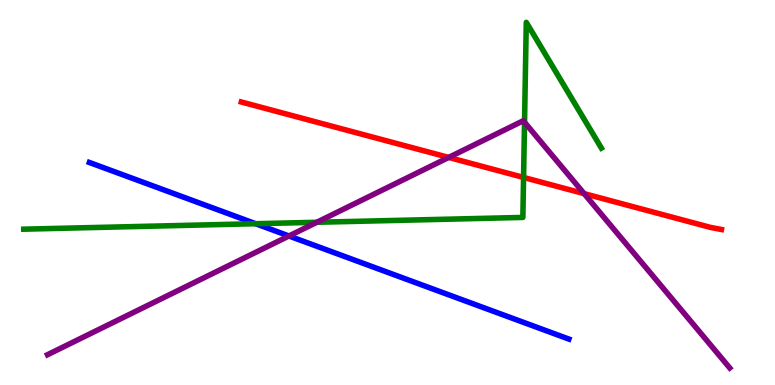[{'lines': ['blue', 'red'], 'intersections': []}, {'lines': ['green', 'red'], 'intersections': [{'x': 6.76, 'y': 5.39}]}, {'lines': ['purple', 'red'], 'intersections': [{'x': 5.79, 'y': 5.91}, {'x': 7.54, 'y': 4.97}]}, {'lines': ['blue', 'green'], 'intersections': [{'x': 3.3, 'y': 4.19}]}, {'lines': ['blue', 'purple'], 'intersections': [{'x': 3.73, 'y': 3.87}]}, {'lines': ['green', 'purple'], 'intersections': [{'x': 4.09, 'y': 4.23}, {'x': 6.77, 'y': 6.82}]}]